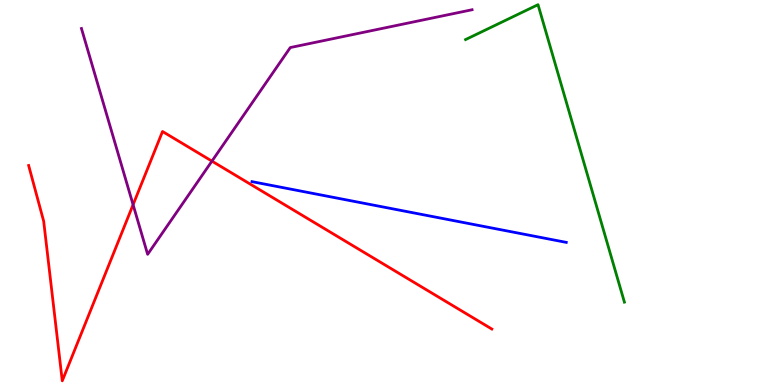[{'lines': ['blue', 'red'], 'intersections': []}, {'lines': ['green', 'red'], 'intersections': []}, {'lines': ['purple', 'red'], 'intersections': [{'x': 1.72, 'y': 4.68}, {'x': 2.73, 'y': 5.81}]}, {'lines': ['blue', 'green'], 'intersections': []}, {'lines': ['blue', 'purple'], 'intersections': []}, {'lines': ['green', 'purple'], 'intersections': []}]